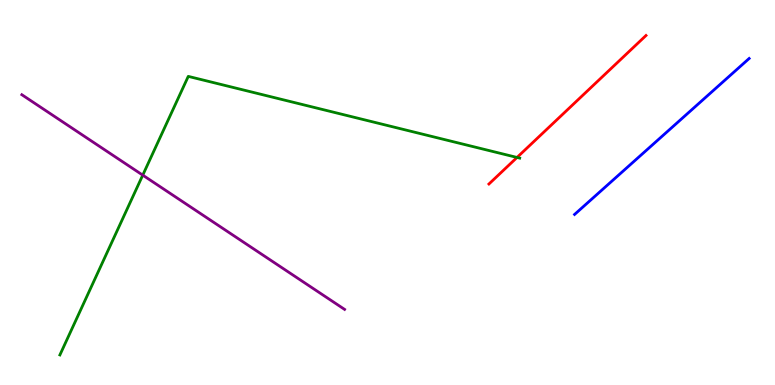[{'lines': ['blue', 'red'], 'intersections': []}, {'lines': ['green', 'red'], 'intersections': [{'x': 6.67, 'y': 5.91}]}, {'lines': ['purple', 'red'], 'intersections': []}, {'lines': ['blue', 'green'], 'intersections': []}, {'lines': ['blue', 'purple'], 'intersections': []}, {'lines': ['green', 'purple'], 'intersections': [{'x': 1.84, 'y': 5.45}]}]